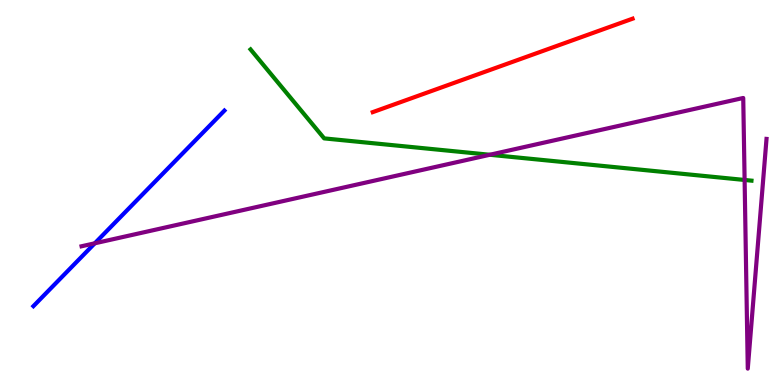[{'lines': ['blue', 'red'], 'intersections': []}, {'lines': ['green', 'red'], 'intersections': []}, {'lines': ['purple', 'red'], 'intersections': []}, {'lines': ['blue', 'green'], 'intersections': []}, {'lines': ['blue', 'purple'], 'intersections': [{'x': 1.22, 'y': 3.68}]}, {'lines': ['green', 'purple'], 'intersections': [{'x': 6.32, 'y': 5.98}, {'x': 9.61, 'y': 5.33}]}]